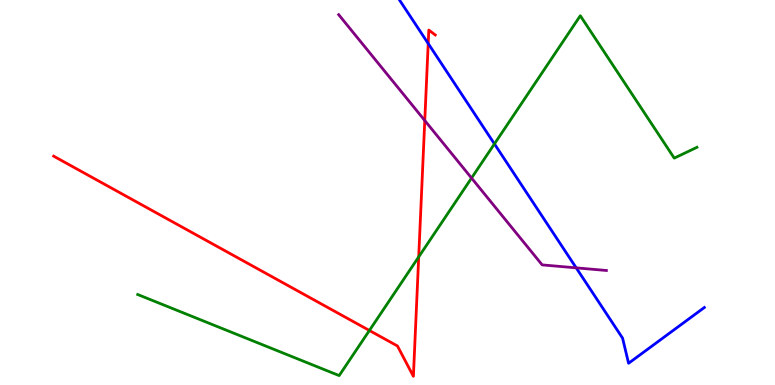[{'lines': ['blue', 'red'], 'intersections': [{'x': 5.53, 'y': 8.87}]}, {'lines': ['green', 'red'], 'intersections': [{'x': 4.77, 'y': 1.42}, {'x': 5.4, 'y': 3.33}]}, {'lines': ['purple', 'red'], 'intersections': [{'x': 5.48, 'y': 6.87}]}, {'lines': ['blue', 'green'], 'intersections': [{'x': 6.38, 'y': 6.26}]}, {'lines': ['blue', 'purple'], 'intersections': [{'x': 7.43, 'y': 3.04}]}, {'lines': ['green', 'purple'], 'intersections': [{'x': 6.08, 'y': 5.38}]}]